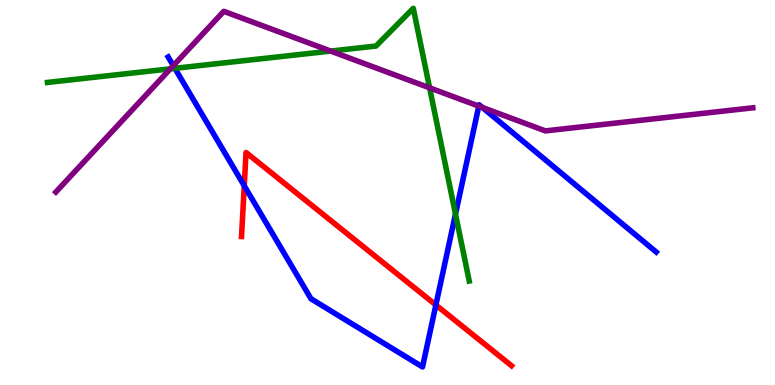[{'lines': ['blue', 'red'], 'intersections': [{'x': 3.15, 'y': 5.17}, {'x': 5.62, 'y': 2.08}]}, {'lines': ['green', 'red'], 'intersections': []}, {'lines': ['purple', 'red'], 'intersections': []}, {'lines': ['blue', 'green'], 'intersections': [{'x': 2.26, 'y': 8.23}, {'x': 5.88, 'y': 4.44}]}, {'lines': ['blue', 'purple'], 'intersections': [{'x': 2.24, 'y': 8.29}, {'x': 6.18, 'y': 7.24}, {'x': 6.22, 'y': 7.21}]}, {'lines': ['green', 'purple'], 'intersections': [{'x': 2.2, 'y': 8.21}, {'x': 4.27, 'y': 8.67}, {'x': 5.54, 'y': 7.72}]}]